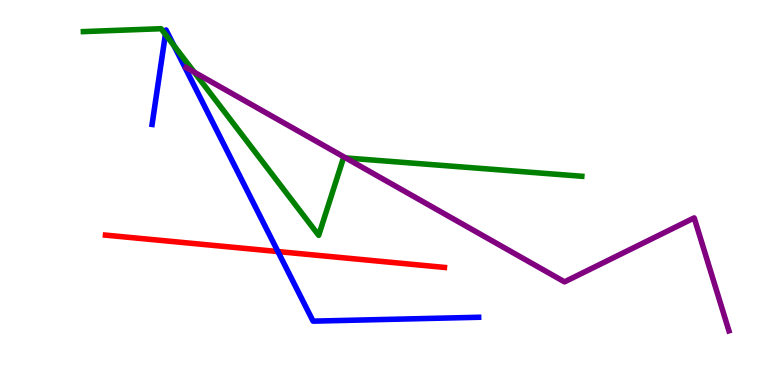[{'lines': ['blue', 'red'], 'intersections': [{'x': 3.59, 'y': 3.47}]}, {'lines': ['green', 'red'], 'intersections': []}, {'lines': ['purple', 'red'], 'intersections': []}, {'lines': ['blue', 'green'], 'intersections': [{'x': 2.13, 'y': 9.11}, {'x': 2.24, 'y': 8.82}]}, {'lines': ['blue', 'purple'], 'intersections': []}, {'lines': ['green', 'purple'], 'intersections': [{'x': 2.51, 'y': 8.13}, {'x': 4.46, 'y': 5.9}]}]